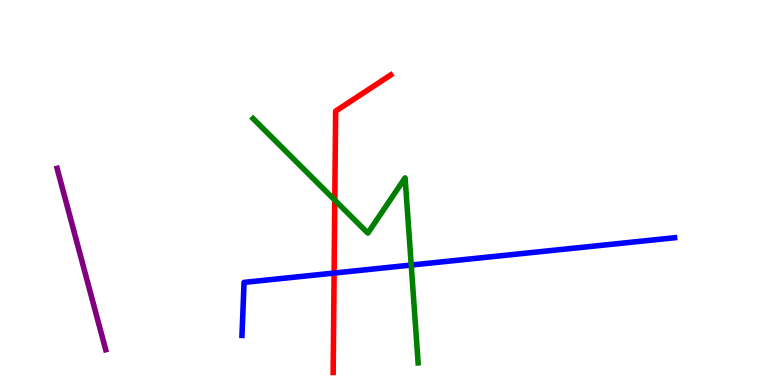[{'lines': ['blue', 'red'], 'intersections': [{'x': 4.31, 'y': 2.91}]}, {'lines': ['green', 'red'], 'intersections': [{'x': 4.32, 'y': 4.8}]}, {'lines': ['purple', 'red'], 'intersections': []}, {'lines': ['blue', 'green'], 'intersections': [{'x': 5.31, 'y': 3.12}]}, {'lines': ['blue', 'purple'], 'intersections': []}, {'lines': ['green', 'purple'], 'intersections': []}]